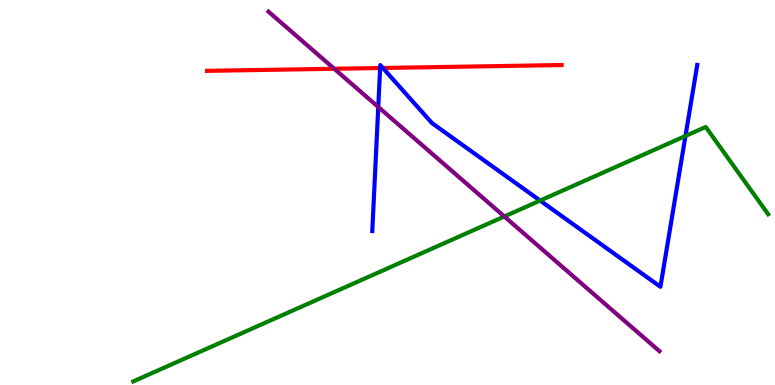[{'lines': ['blue', 'red'], 'intersections': [{'x': 4.91, 'y': 8.23}, {'x': 4.94, 'y': 8.23}]}, {'lines': ['green', 'red'], 'intersections': []}, {'lines': ['purple', 'red'], 'intersections': [{'x': 4.31, 'y': 8.21}]}, {'lines': ['blue', 'green'], 'intersections': [{'x': 6.97, 'y': 4.79}, {'x': 8.84, 'y': 6.47}]}, {'lines': ['blue', 'purple'], 'intersections': [{'x': 4.88, 'y': 7.22}]}, {'lines': ['green', 'purple'], 'intersections': [{'x': 6.51, 'y': 4.38}]}]